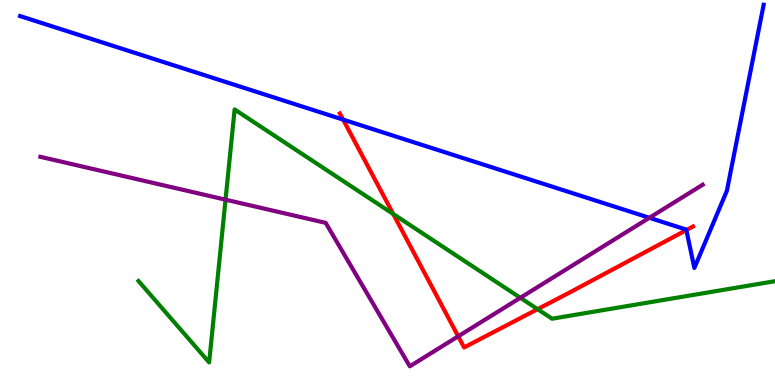[{'lines': ['blue', 'red'], 'intersections': [{'x': 4.43, 'y': 6.89}, {'x': 8.86, 'y': 4.02}]}, {'lines': ['green', 'red'], 'intersections': [{'x': 5.07, 'y': 4.44}, {'x': 6.94, 'y': 1.97}]}, {'lines': ['purple', 'red'], 'intersections': [{'x': 5.91, 'y': 1.26}]}, {'lines': ['blue', 'green'], 'intersections': []}, {'lines': ['blue', 'purple'], 'intersections': [{'x': 8.38, 'y': 4.34}]}, {'lines': ['green', 'purple'], 'intersections': [{'x': 2.91, 'y': 4.81}, {'x': 6.71, 'y': 2.27}]}]